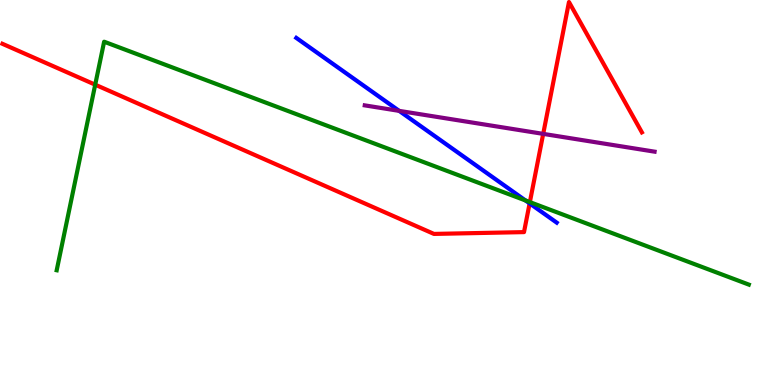[{'lines': ['blue', 'red'], 'intersections': [{'x': 6.83, 'y': 4.72}]}, {'lines': ['green', 'red'], 'intersections': [{'x': 1.23, 'y': 7.8}, {'x': 6.84, 'y': 4.75}]}, {'lines': ['purple', 'red'], 'intersections': [{'x': 7.01, 'y': 6.52}]}, {'lines': ['blue', 'green'], 'intersections': [{'x': 6.78, 'y': 4.79}]}, {'lines': ['blue', 'purple'], 'intersections': [{'x': 5.15, 'y': 7.12}]}, {'lines': ['green', 'purple'], 'intersections': []}]